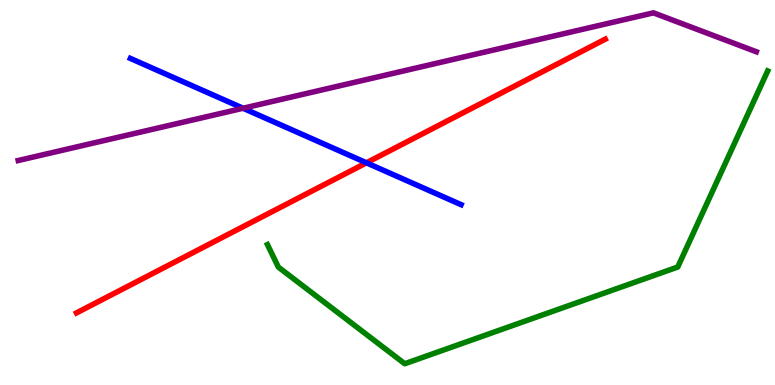[{'lines': ['blue', 'red'], 'intersections': [{'x': 4.73, 'y': 5.77}]}, {'lines': ['green', 'red'], 'intersections': []}, {'lines': ['purple', 'red'], 'intersections': []}, {'lines': ['blue', 'green'], 'intersections': []}, {'lines': ['blue', 'purple'], 'intersections': [{'x': 3.14, 'y': 7.19}]}, {'lines': ['green', 'purple'], 'intersections': []}]